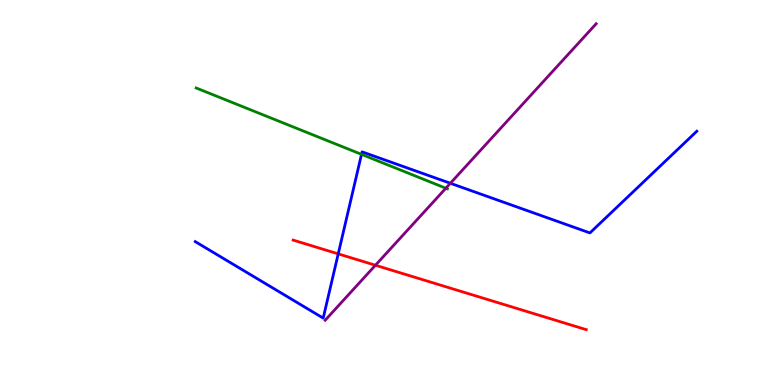[{'lines': ['blue', 'red'], 'intersections': [{'x': 4.36, 'y': 3.41}]}, {'lines': ['green', 'red'], 'intersections': []}, {'lines': ['purple', 'red'], 'intersections': [{'x': 4.84, 'y': 3.11}]}, {'lines': ['blue', 'green'], 'intersections': [{'x': 4.66, 'y': 5.99}]}, {'lines': ['blue', 'purple'], 'intersections': [{'x': 5.81, 'y': 5.24}]}, {'lines': ['green', 'purple'], 'intersections': [{'x': 5.75, 'y': 5.11}]}]